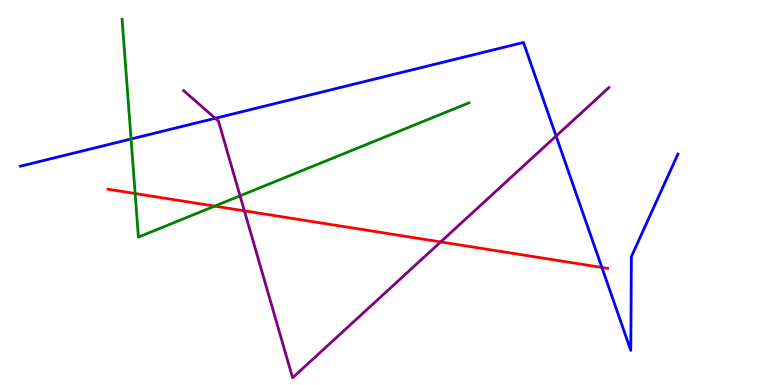[{'lines': ['blue', 'red'], 'intersections': [{'x': 7.77, 'y': 3.05}]}, {'lines': ['green', 'red'], 'intersections': [{'x': 1.74, 'y': 4.97}, {'x': 2.77, 'y': 4.65}]}, {'lines': ['purple', 'red'], 'intersections': [{'x': 3.15, 'y': 4.52}, {'x': 5.69, 'y': 3.72}]}, {'lines': ['blue', 'green'], 'intersections': [{'x': 1.69, 'y': 6.39}]}, {'lines': ['blue', 'purple'], 'intersections': [{'x': 2.78, 'y': 6.93}, {'x': 7.18, 'y': 6.47}]}, {'lines': ['green', 'purple'], 'intersections': [{'x': 3.1, 'y': 4.91}]}]